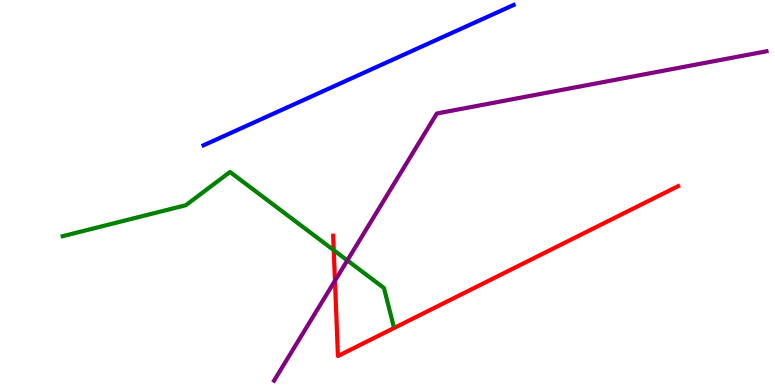[{'lines': ['blue', 'red'], 'intersections': []}, {'lines': ['green', 'red'], 'intersections': [{'x': 4.31, 'y': 3.5}]}, {'lines': ['purple', 'red'], 'intersections': [{'x': 4.32, 'y': 2.71}]}, {'lines': ['blue', 'green'], 'intersections': []}, {'lines': ['blue', 'purple'], 'intersections': []}, {'lines': ['green', 'purple'], 'intersections': [{'x': 4.48, 'y': 3.24}]}]